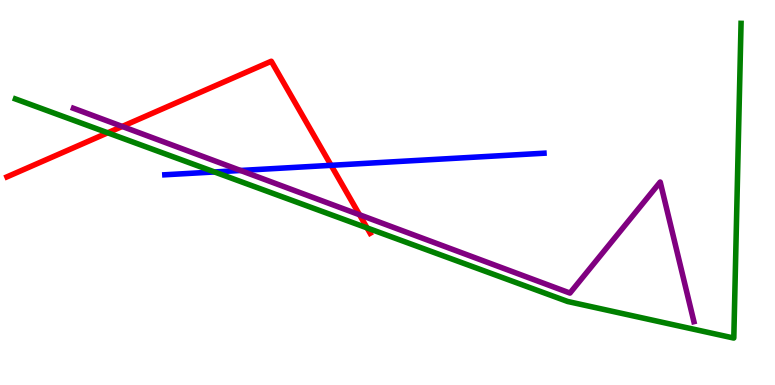[{'lines': ['blue', 'red'], 'intersections': [{'x': 4.27, 'y': 5.71}]}, {'lines': ['green', 'red'], 'intersections': [{'x': 1.39, 'y': 6.55}, {'x': 4.74, 'y': 4.08}]}, {'lines': ['purple', 'red'], 'intersections': [{'x': 1.58, 'y': 6.72}, {'x': 4.64, 'y': 4.42}]}, {'lines': ['blue', 'green'], 'intersections': [{'x': 2.77, 'y': 5.53}]}, {'lines': ['blue', 'purple'], 'intersections': [{'x': 3.1, 'y': 5.57}]}, {'lines': ['green', 'purple'], 'intersections': []}]